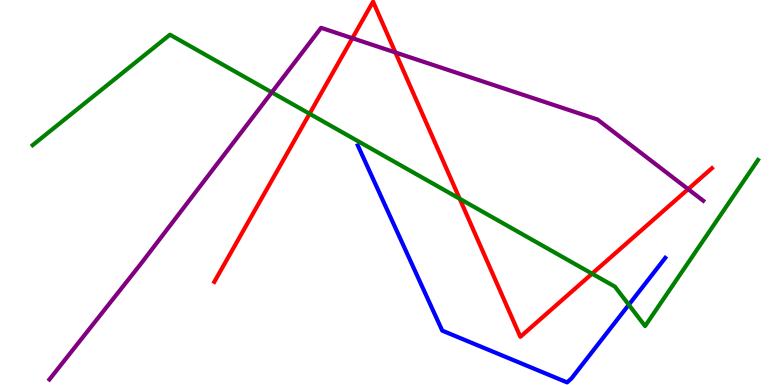[{'lines': ['blue', 'red'], 'intersections': []}, {'lines': ['green', 'red'], 'intersections': [{'x': 3.99, 'y': 7.05}, {'x': 5.93, 'y': 4.84}, {'x': 7.64, 'y': 2.89}]}, {'lines': ['purple', 'red'], 'intersections': [{'x': 4.55, 'y': 9.01}, {'x': 5.1, 'y': 8.64}, {'x': 8.88, 'y': 5.09}]}, {'lines': ['blue', 'green'], 'intersections': [{'x': 8.11, 'y': 2.08}]}, {'lines': ['blue', 'purple'], 'intersections': []}, {'lines': ['green', 'purple'], 'intersections': [{'x': 3.51, 'y': 7.6}]}]